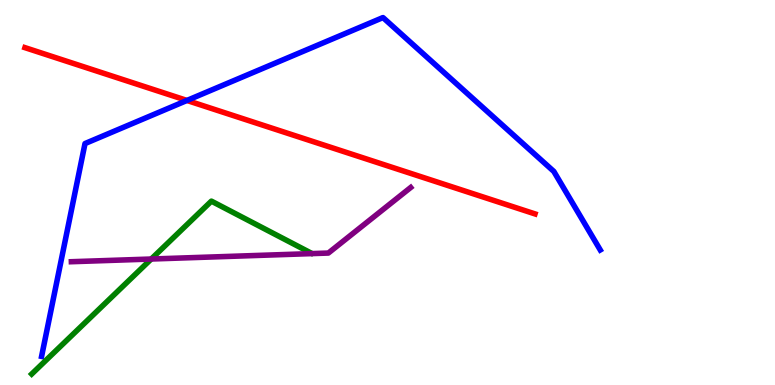[{'lines': ['blue', 'red'], 'intersections': [{'x': 2.41, 'y': 7.39}]}, {'lines': ['green', 'red'], 'intersections': []}, {'lines': ['purple', 'red'], 'intersections': []}, {'lines': ['blue', 'green'], 'intersections': []}, {'lines': ['blue', 'purple'], 'intersections': []}, {'lines': ['green', 'purple'], 'intersections': [{'x': 1.95, 'y': 3.27}]}]